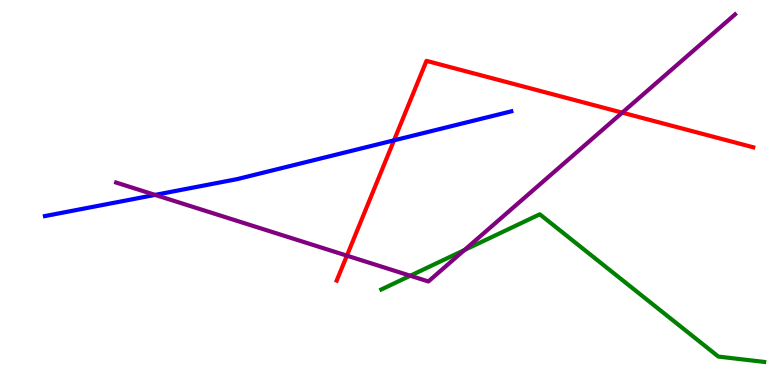[{'lines': ['blue', 'red'], 'intersections': [{'x': 5.08, 'y': 6.35}]}, {'lines': ['green', 'red'], 'intersections': []}, {'lines': ['purple', 'red'], 'intersections': [{'x': 4.48, 'y': 3.36}, {'x': 8.03, 'y': 7.07}]}, {'lines': ['blue', 'green'], 'intersections': []}, {'lines': ['blue', 'purple'], 'intersections': [{'x': 2.0, 'y': 4.94}]}, {'lines': ['green', 'purple'], 'intersections': [{'x': 5.29, 'y': 2.84}, {'x': 5.99, 'y': 3.51}]}]